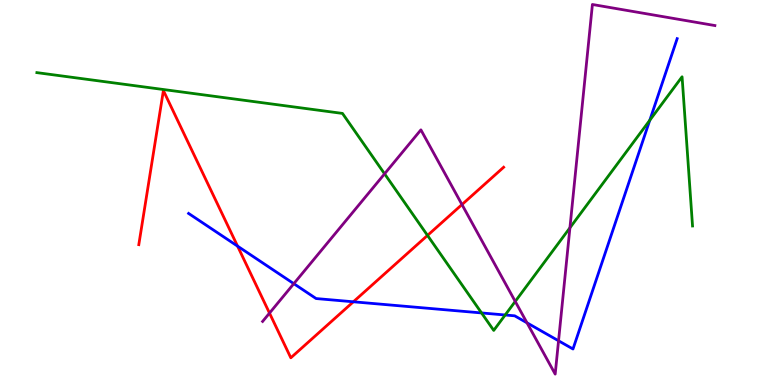[{'lines': ['blue', 'red'], 'intersections': [{'x': 3.07, 'y': 3.61}, {'x': 4.56, 'y': 2.16}]}, {'lines': ['green', 'red'], 'intersections': [{'x': 5.52, 'y': 3.89}]}, {'lines': ['purple', 'red'], 'intersections': [{'x': 3.48, 'y': 1.87}, {'x': 5.96, 'y': 4.69}]}, {'lines': ['blue', 'green'], 'intersections': [{'x': 6.21, 'y': 1.87}, {'x': 6.52, 'y': 1.82}, {'x': 8.38, 'y': 6.88}]}, {'lines': ['blue', 'purple'], 'intersections': [{'x': 3.79, 'y': 2.63}, {'x': 6.8, 'y': 1.62}, {'x': 7.21, 'y': 1.15}]}, {'lines': ['green', 'purple'], 'intersections': [{'x': 4.96, 'y': 5.49}, {'x': 6.65, 'y': 2.17}, {'x': 7.35, 'y': 4.08}]}]